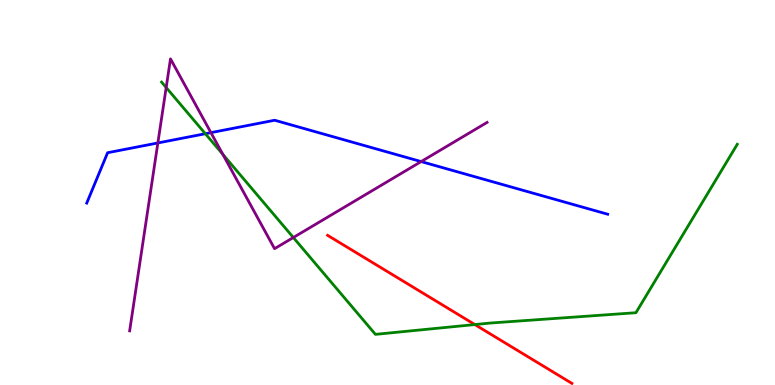[{'lines': ['blue', 'red'], 'intersections': []}, {'lines': ['green', 'red'], 'intersections': [{'x': 6.13, 'y': 1.57}]}, {'lines': ['purple', 'red'], 'intersections': []}, {'lines': ['blue', 'green'], 'intersections': [{'x': 2.65, 'y': 6.53}]}, {'lines': ['blue', 'purple'], 'intersections': [{'x': 2.04, 'y': 6.29}, {'x': 2.72, 'y': 6.55}, {'x': 5.43, 'y': 5.8}]}, {'lines': ['green', 'purple'], 'intersections': [{'x': 2.14, 'y': 7.73}, {'x': 2.88, 'y': 5.99}, {'x': 3.78, 'y': 3.83}]}]